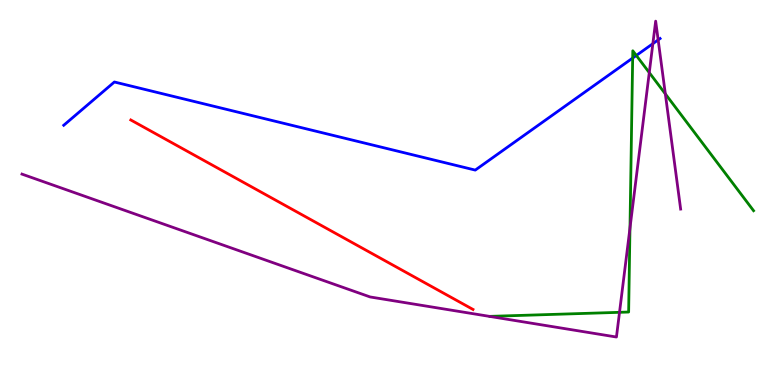[{'lines': ['blue', 'red'], 'intersections': []}, {'lines': ['green', 'red'], 'intersections': []}, {'lines': ['purple', 'red'], 'intersections': []}, {'lines': ['blue', 'green'], 'intersections': [{'x': 8.16, 'y': 8.49}, {'x': 8.21, 'y': 8.56}]}, {'lines': ['blue', 'purple'], 'intersections': [{'x': 8.42, 'y': 8.87}, {'x': 8.49, 'y': 8.96}]}, {'lines': ['green', 'purple'], 'intersections': [{'x': 7.99, 'y': 1.89}, {'x': 8.13, 'y': 4.08}, {'x': 8.38, 'y': 8.11}, {'x': 8.58, 'y': 7.56}]}]